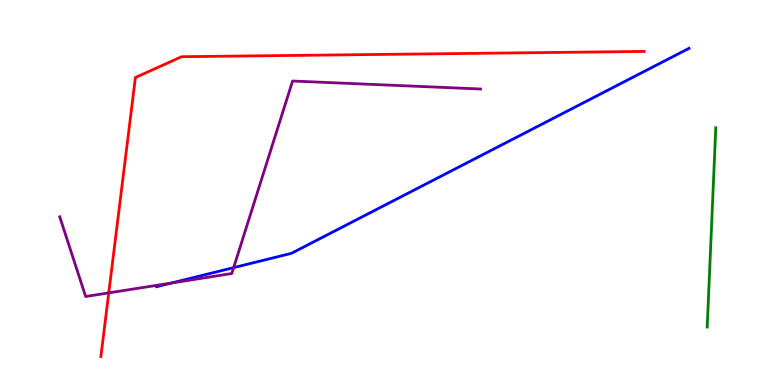[{'lines': ['blue', 'red'], 'intersections': []}, {'lines': ['green', 'red'], 'intersections': []}, {'lines': ['purple', 'red'], 'intersections': [{'x': 1.4, 'y': 2.39}]}, {'lines': ['blue', 'green'], 'intersections': []}, {'lines': ['blue', 'purple'], 'intersections': [{'x': 2.21, 'y': 2.65}, {'x': 3.01, 'y': 3.05}]}, {'lines': ['green', 'purple'], 'intersections': []}]